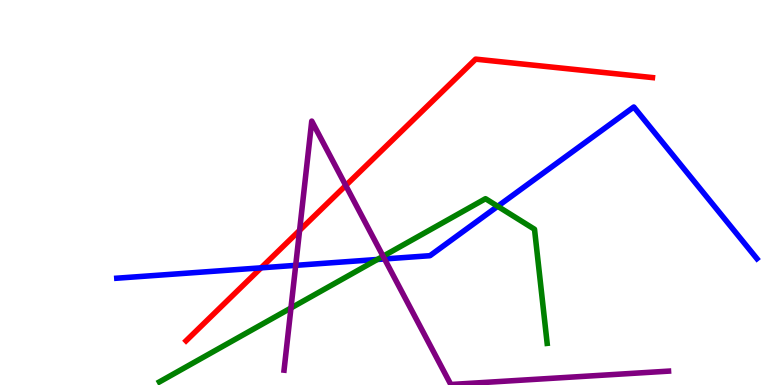[{'lines': ['blue', 'red'], 'intersections': [{'x': 3.37, 'y': 3.04}]}, {'lines': ['green', 'red'], 'intersections': []}, {'lines': ['purple', 'red'], 'intersections': [{'x': 3.87, 'y': 4.02}, {'x': 4.46, 'y': 5.18}]}, {'lines': ['blue', 'green'], 'intersections': [{'x': 4.87, 'y': 3.26}, {'x': 6.42, 'y': 4.64}]}, {'lines': ['blue', 'purple'], 'intersections': [{'x': 3.82, 'y': 3.11}, {'x': 4.96, 'y': 3.27}]}, {'lines': ['green', 'purple'], 'intersections': [{'x': 3.75, 'y': 2.0}, {'x': 4.94, 'y': 3.34}]}]